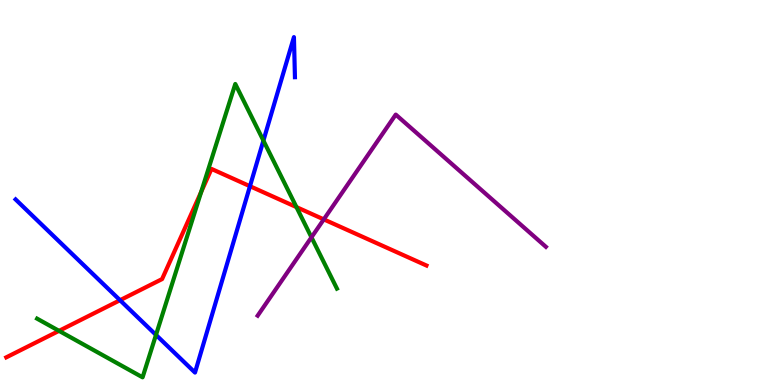[{'lines': ['blue', 'red'], 'intersections': [{'x': 1.55, 'y': 2.2}, {'x': 3.23, 'y': 5.16}]}, {'lines': ['green', 'red'], 'intersections': [{'x': 0.762, 'y': 1.41}, {'x': 2.6, 'y': 5.02}, {'x': 3.83, 'y': 4.62}]}, {'lines': ['purple', 'red'], 'intersections': [{'x': 4.18, 'y': 4.3}]}, {'lines': ['blue', 'green'], 'intersections': [{'x': 2.01, 'y': 1.3}, {'x': 3.4, 'y': 6.35}]}, {'lines': ['blue', 'purple'], 'intersections': []}, {'lines': ['green', 'purple'], 'intersections': [{'x': 4.02, 'y': 3.84}]}]